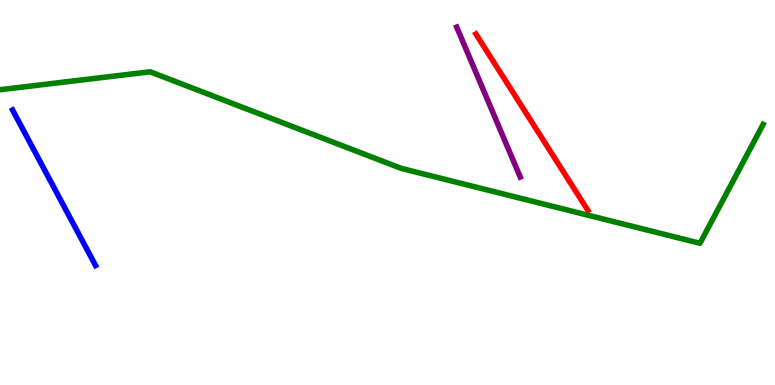[{'lines': ['blue', 'red'], 'intersections': []}, {'lines': ['green', 'red'], 'intersections': []}, {'lines': ['purple', 'red'], 'intersections': []}, {'lines': ['blue', 'green'], 'intersections': []}, {'lines': ['blue', 'purple'], 'intersections': []}, {'lines': ['green', 'purple'], 'intersections': []}]